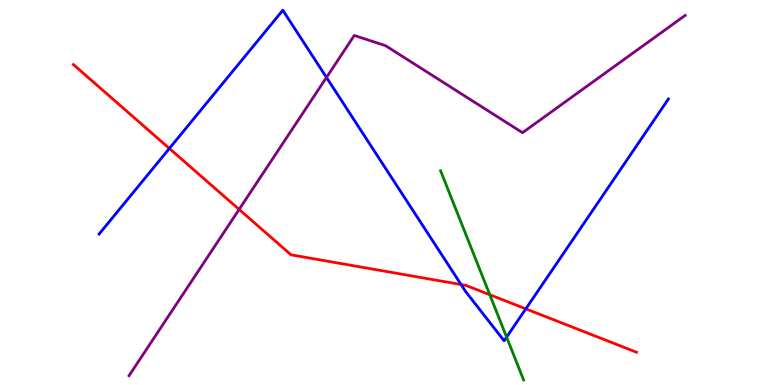[{'lines': ['blue', 'red'], 'intersections': [{'x': 2.19, 'y': 6.14}, {'x': 5.95, 'y': 2.61}, {'x': 6.78, 'y': 1.98}]}, {'lines': ['green', 'red'], 'intersections': [{'x': 6.32, 'y': 2.34}]}, {'lines': ['purple', 'red'], 'intersections': [{'x': 3.09, 'y': 4.56}]}, {'lines': ['blue', 'green'], 'intersections': [{'x': 6.54, 'y': 1.24}]}, {'lines': ['blue', 'purple'], 'intersections': [{'x': 4.21, 'y': 7.99}]}, {'lines': ['green', 'purple'], 'intersections': []}]